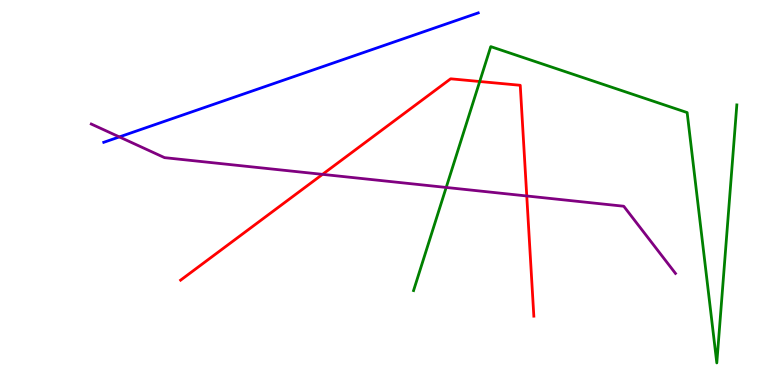[{'lines': ['blue', 'red'], 'intersections': []}, {'lines': ['green', 'red'], 'intersections': [{'x': 6.19, 'y': 7.88}]}, {'lines': ['purple', 'red'], 'intersections': [{'x': 4.16, 'y': 5.47}, {'x': 6.8, 'y': 4.91}]}, {'lines': ['blue', 'green'], 'intersections': []}, {'lines': ['blue', 'purple'], 'intersections': [{'x': 1.54, 'y': 6.44}]}, {'lines': ['green', 'purple'], 'intersections': [{'x': 5.76, 'y': 5.13}]}]